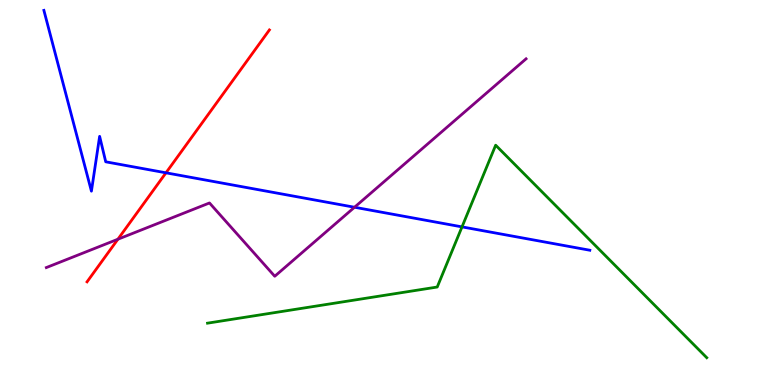[{'lines': ['blue', 'red'], 'intersections': [{'x': 2.14, 'y': 5.51}]}, {'lines': ['green', 'red'], 'intersections': []}, {'lines': ['purple', 'red'], 'intersections': [{'x': 1.52, 'y': 3.79}]}, {'lines': ['blue', 'green'], 'intersections': [{'x': 5.96, 'y': 4.11}]}, {'lines': ['blue', 'purple'], 'intersections': [{'x': 4.57, 'y': 4.62}]}, {'lines': ['green', 'purple'], 'intersections': []}]